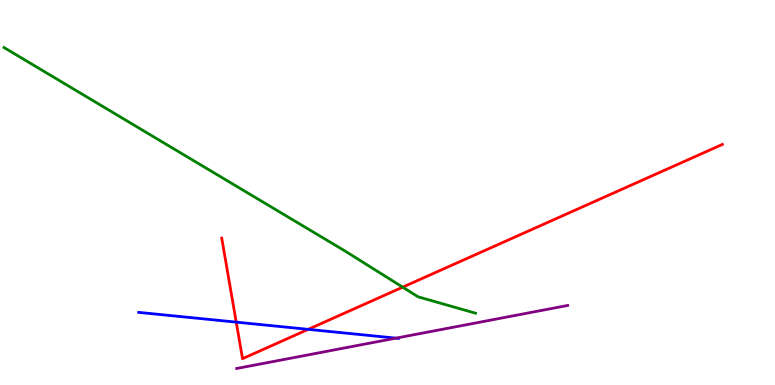[{'lines': ['blue', 'red'], 'intersections': [{'x': 3.05, 'y': 1.63}, {'x': 3.98, 'y': 1.45}]}, {'lines': ['green', 'red'], 'intersections': [{'x': 5.2, 'y': 2.54}]}, {'lines': ['purple', 'red'], 'intersections': []}, {'lines': ['blue', 'green'], 'intersections': []}, {'lines': ['blue', 'purple'], 'intersections': [{'x': 5.11, 'y': 1.22}]}, {'lines': ['green', 'purple'], 'intersections': []}]